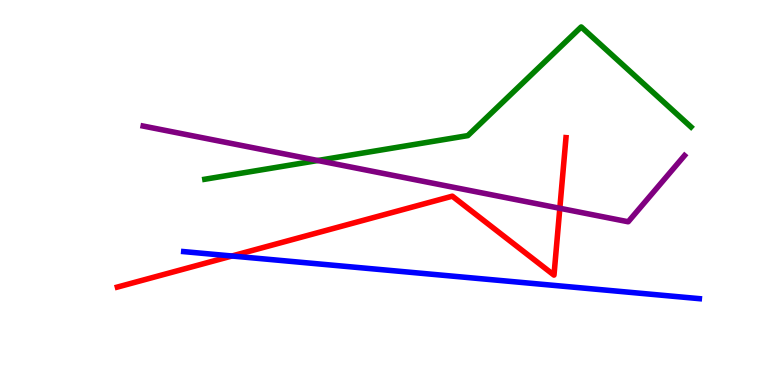[{'lines': ['blue', 'red'], 'intersections': [{'x': 2.99, 'y': 3.35}]}, {'lines': ['green', 'red'], 'intersections': []}, {'lines': ['purple', 'red'], 'intersections': [{'x': 7.22, 'y': 4.59}]}, {'lines': ['blue', 'green'], 'intersections': []}, {'lines': ['blue', 'purple'], 'intersections': []}, {'lines': ['green', 'purple'], 'intersections': [{'x': 4.1, 'y': 5.83}]}]